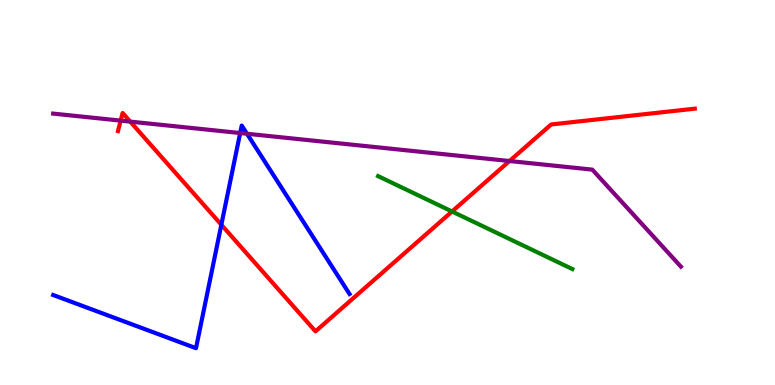[{'lines': ['blue', 'red'], 'intersections': [{'x': 2.86, 'y': 4.16}]}, {'lines': ['green', 'red'], 'intersections': [{'x': 5.83, 'y': 4.51}]}, {'lines': ['purple', 'red'], 'intersections': [{'x': 1.56, 'y': 6.87}, {'x': 1.68, 'y': 6.84}, {'x': 6.57, 'y': 5.82}]}, {'lines': ['blue', 'green'], 'intersections': []}, {'lines': ['blue', 'purple'], 'intersections': [{'x': 3.1, 'y': 6.54}, {'x': 3.19, 'y': 6.53}]}, {'lines': ['green', 'purple'], 'intersections': []}]